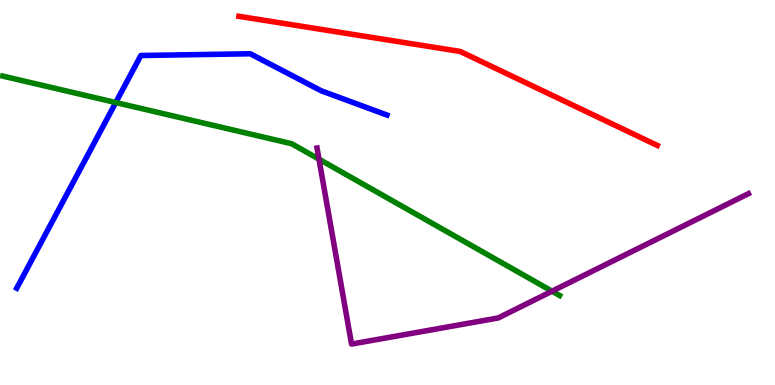[{'lines': ['blue', 'red'], 'intersections': []}, {'lines': ['green', 'red'], 'intersections': []}, {'lines': ['purple', 'red'], 'intersections': []}, {'lines': ['blue', 'green'], 'intersections': [{'x': 1.49, 'y': 7.34}]}, {'lines': ['blue', 'purple'], 'intersections': []}, {'lines': ['green', 'purple'], 'intersections': [{'x': 4.12, 'y': 5.87}, {'x': 7.12, 'y': 2.44}]}]